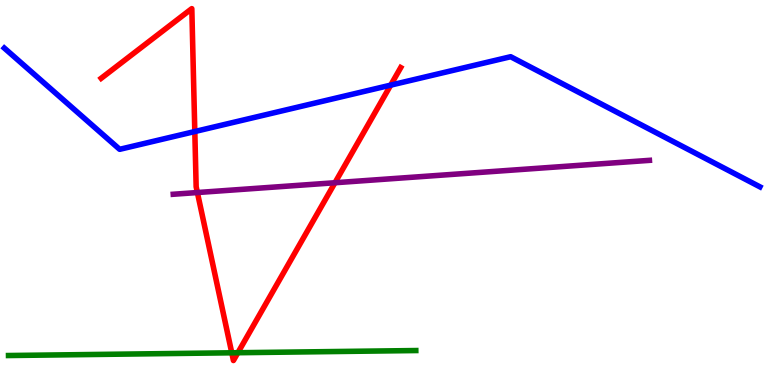[{'lines': ['blue', 'red'], 'intersections': [{'x': 2.51, 'y': 6.58}, {'x': 5.04, 'y': 7.79}]}, {'lines': ['green', 'red'], 'intersections': [{'x': 2.99, 'y': 0.837}, {'x': 3.07, 'y': 0.838}]}, {'lines': ['purple', 'red'], 'intersections': [{'x': 2.55, 'y': 5.0}, {'x': 4.32, 'y': 5.25}]}, {'lines': ['blue', 'green'], 'intersections': []}, {'lines': ['blue', 'purple'], 'intersections': []}, {'lines': ['green', 'purple'], 'intersections': []}]